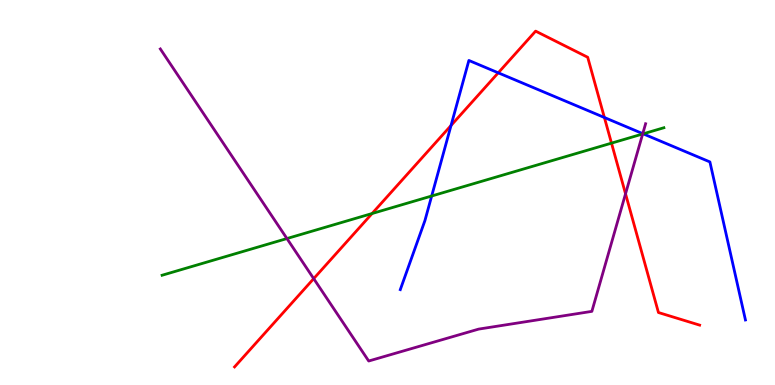[{'lines': ['blue', 'red'], 'intersections': [{'x': 5.82, 'y': 6.74}, {'x': 6.43, 'y': 8.11}, {'x': 7.8, 'y': 6.95}]}, {'lines': ['green', 'red'], 'intersections': [{'x': 4.8, 'y': 4.45}, {'x': 7.89, 'y': 6.28}]}, {'lines': ['purple', 'red'], 'intersections': [{'x': 4.05, 'y': 2.76}, {'x': 8.07, 'y': 4.97}]}, {'lines': ['blue', 'green'], 'intersections': [{'x': 5.57, 'y': 4.91}, {'x': 8.3, 'y': 6.52}]}, {'lines': ['blue', 'purple'], 'intersections': [{'x': 8.29, 'y': 6.53}]}, {'lines': ['green', 'purple'], 'intersections': [{'x': 3.7, 'y': 3.8}, {'x': 8.29, 'y': 6.52}]}]